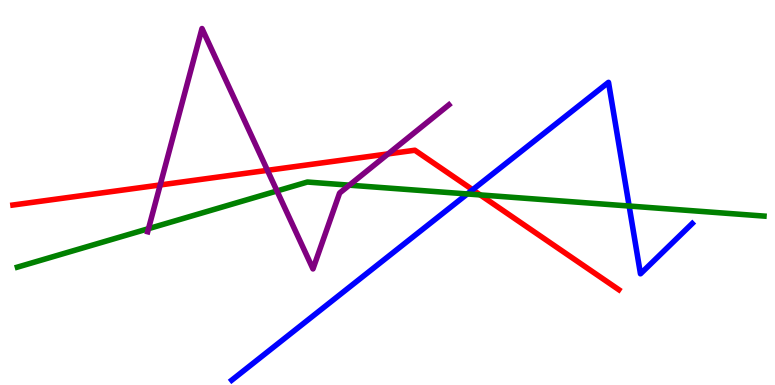[{'lines': ['blue', 'red'], 'intersections': [{'x': 6.1, 'y': 5.07}]}, {'lines': ['green', 'red'], 'intersections': [{'x': 6.2, 'y': 4.94}]}, {'lines': ['purple', 'red'], 'intersections': [{'x': 2.07, 'y': 5.2}, {'x': 3.45, 'y': 5.58}, {'x': 5.01, 'y': 6.0}]}, {'lines': ['blue', 'green'], 'intersections': [{'x': 6.03, 'y': 4.96}, {'x': 8.12, 'y': 4.65}]}, {'lines': ['blue', 'purple'], 'intersections': []}, {'lines': ['green', 'purple'], 'intersections': [{'x': 1.92, 'y': 4.06}, {'x': 3.57, 'y': 5.04}, {'x': 4.51, 'y': 5.19}]}]